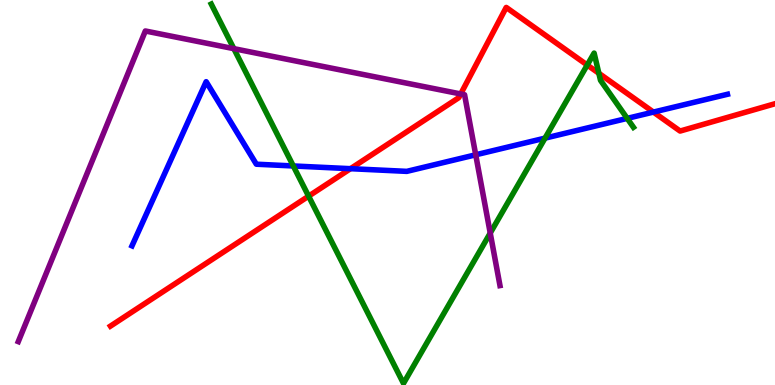[{'lines': ['blue', 'red'], 'intersections': [{'x': 4.52, 'y': 5.62}, {'x': 8.43, 'y': 7.09}]}, {'lines': ['green', 'red'], 'intersections': [{'x': 3.98, 'y': 4.9}, {'x': 7.58, 'y': 8.31}, {'x': 7.73, 'y': 8.1}]}, {'lines': ['purple', 'red'], 'intersections': [{'x': 5.94, 'y': 7.56}]}, {'lines': ['blue', 'green'], 'intersections': [{'x': 3.78, 'y': 5.69}, {'x': 7.03, 'y': 6.41}, {'x': 8.09, 'y': 6.93}]}, {'lines': ['blue', 'purple'], 'intersections': [{'x': 6.14, 'y': 5.98}]}, {'lines': ['green', 'purple'], 'intersections': [{'x': 3.02, 'y': 8.74}, {'x': 6.33, 'y': 3.95}]}]